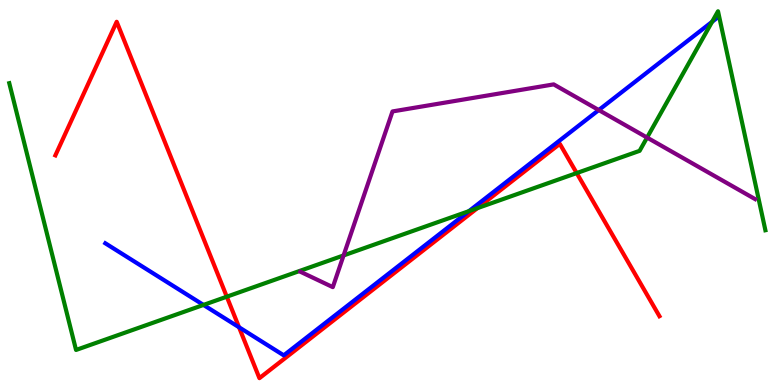[{'lines': ['blue', 'red'], 'intersections': [{'x': 3.08, 'y': 1.5}]}, {'lines': ['green', 'red'], 'intersections': [{'x': 2.93, 'y': 2.29}, {'x': 6.16, 'y': 4.59}, {'x': 7.44, 'y': 5.5}]}, {'lines': ['purple', 'red'], 'intersections': []}, {'lines': ['blue', 'green'], 'intersections': [{'x': 2.63, 'y': 2.08}, {'x': 6.05, 'y': 4.52}, {'x': 9.19, 'y': 9.43}]}, {'lines': ['blue', 'purple'], 'intersections': [{'x': 7.73, 'y': 7.14}]}, {'lines': ['green', 'purple'], 'intersections': [{'x': 4.43, 'y': 3.37}, {'x': 8.35, 'y': 6.43}]}]